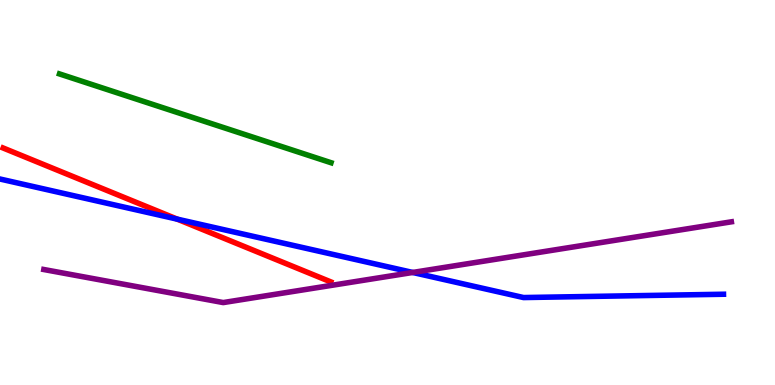[{'lines': ['blue', 'red'], 'intersections': [{'x': 2.29, 'y': 4.31}]}, {'lines': ['green', 'red'], 'intersections': []}, {'lines': ['purple', 'red'], 'intersections': []}, {'lines': ['blue', 'green'], 'intersections': []}, {'lines': ['blue', 'purple'], 'intersections': [{'x': 5.33, 'y': 2.92}]}, {'lines': ['green', 'purple'], 'intersections': []}]